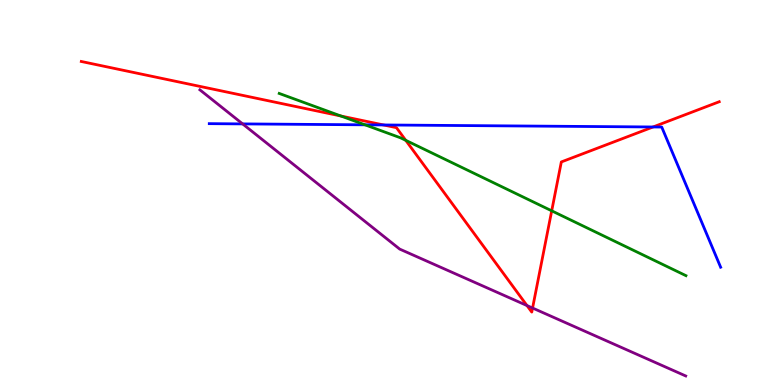[{'lines': ['blue', 'red'], 'intersections': [{'x': 4.95, 'y': 6.75}, {'x': 8.43, 'y': 6.7}]}, {'lines': ['green', 'red'], 'intersections': [{'x': 4.4, 'y': 6.99}, {'x': 5.24, 'y': 6.36}, {'x': 7.12, 'y': 4.52}]}, {'lines': ['purple', 'red'], 'intersections': [{'x': 6.8, 'y': 2.06}, {'x': 6.87, 'y': 2.0}]}, {'lines': ['blue', 'green'], 'intersections': [{'x': 4.71, 'y': 6.76}]}, {'lines': ['blue', 'purple'], 'intersections': [{'x': 3.13, 'y': 6.78}]}, {'lines': ['green', 'purple'], 'intersections': []}]